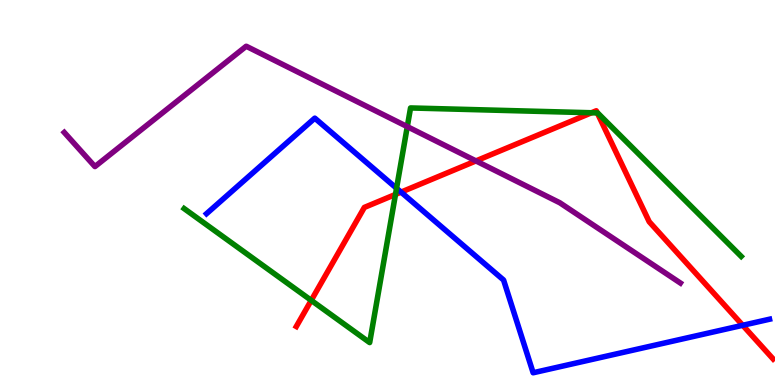[{'lines': ['blue', 'red'], 'intersections': [{'x': 5.17, 'y': 5.01}, {'x': 9.58, 'y': 1.55}]}, {'lines': ['green', 'red'], 'intersections': [{'x': 4.02, 'y': 2.2}, {'x': 5.1, 'y': 4.95}, {'x': 7.63, 'y': 7.07}, {'x': 7.71, 'y': 7.07}]}, {'lines': ['purple', 'red'], 'intersections': [{'x': 6.14, 'y': 5.82}]}, {'lines': ['blue', 'green'], 'intersections': [{'x': 5.12, 'y': 5.11}]}, {'lines': ['blue', 'purple'], 'intersections': []}, {'lines': ['green', 'purple'], 'intersections': [{'x': 5.26, 'y': 6.71}]}]